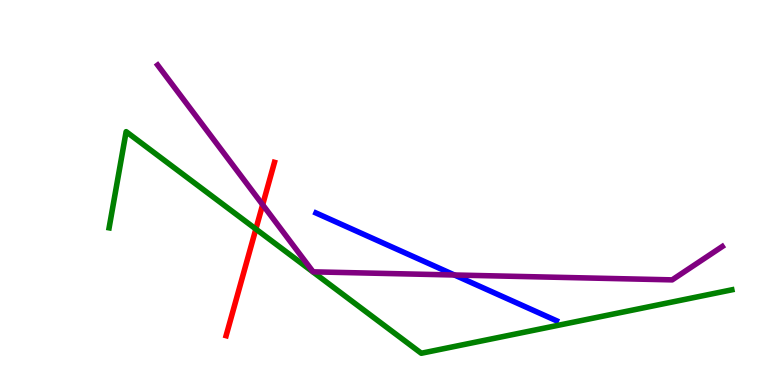[{'lines': ['blue', 'red'], 'intersections': []}, {'lines': ['green', 'red'], 'intersections': [{'x': 3.3, 'y': 4.05}]}, {'lines': ['purple', 'red'], 'intersections': [{'x': 3.39, 'y': 4.68}]}, {'lines': ['blue', 'green'], 'intersections': []}, {'lines': ['blue', 'purple'], 'intersections': [{'x': 5.86, 'y': 2.86}]}, {'lines': ['green', 'purple'], 'intersections': []}]